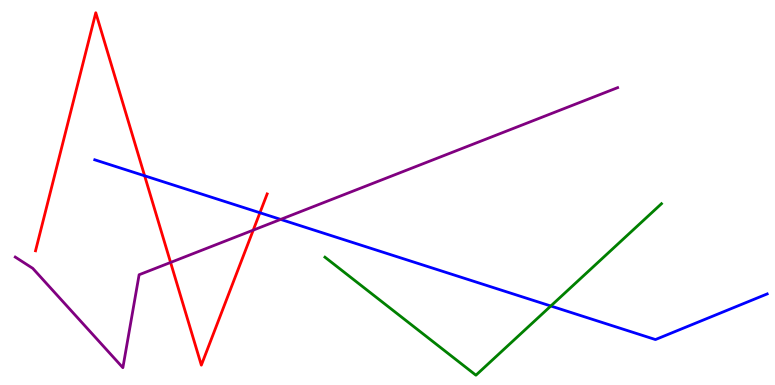[{'lines': ['blue', 'red'], 'intersections': [{'x': 1.87, 'y': 5.43}, {'x': 3.35, 'y': 4.47}]}, {'lines': ['green', 'red'], 'intersections': []}, {'lines': ['purple', 'red'], 'intersections': [{'x': 2.2, 'y': 3.18}, {'x': 3.27, 'y': 4.02}]}, {'lines': ['blue', 'green'], 'intersections': [{'x': 7.11, 'y': 2.05}]}, {'lines': ['blue', 'purple'], 'intersections': [{'x': 3.62, 'y': 4.3}]}, {'lines': ['green', 'purple'], 'intersections': []}]